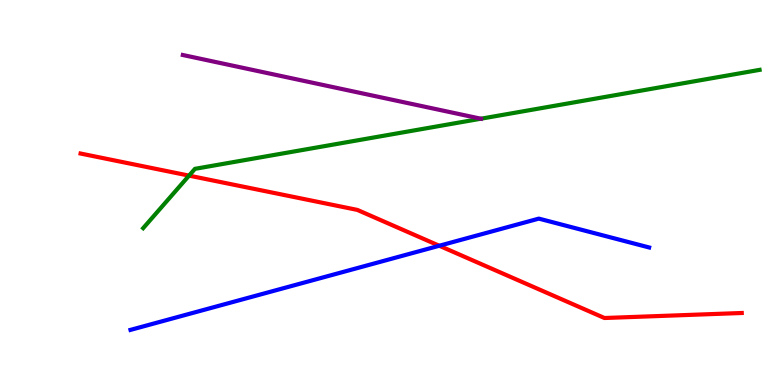[{'lines': ['blue', 'red'], 'intersections': [{'x': 5.67, 'y': 3.62}]}, {'lines': ['green', 'red'], 'intersections': [{'x': 2.44, 'y': 5.44}]}, {'lines': ['purple', 'red'], 'intersections': []}, {'lines': ['blue', 'green'], 'intersections': []}, {'lines': ['blue', 'purple'], 'intersections': []}, {'lines': ['green', 'purple'], 'intersections': [{'x': 6.2, 'y': 6.92}]}]